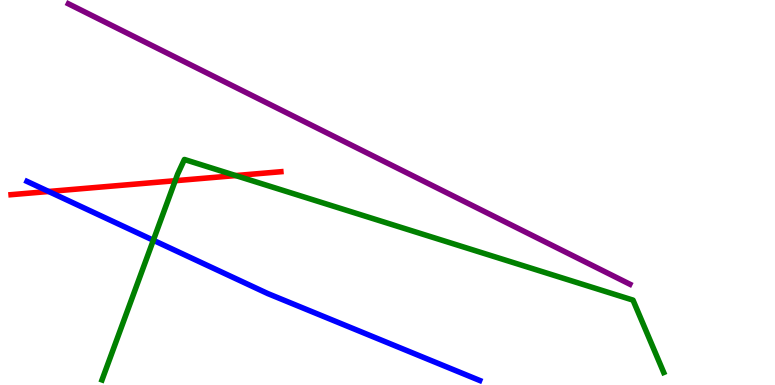[{'lines': ['blue', 'red'], 'intersections': [{'x': 0.628, 'y': 5.03}]}, {'lines': ['green', 'red'], 'intersections': [{'x': 2.26, 'y': 5.31}, {'x': 3.04, 'y': 5.44}]}, {'lines': ['purple', 'red'], 'intersections': []}, {'lines': ['blue', 'green'], 'intersections': [{'x': 1.98, 'y': 3.76}]}, {'lines': ['blue', 'purple'], 'intersections': []}, {'lines': ['green', 'purple'], 'intersections': []}]